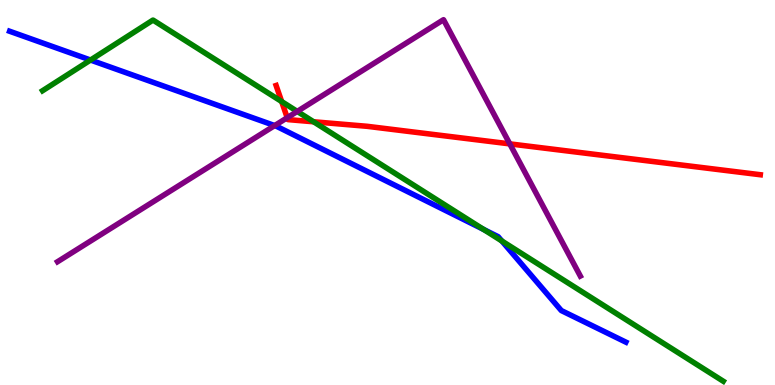[{'lines': ['blue', 'red'], 'intersections': []}, {'lines': ['green', 'red'], 'intersections': [{'x': 3.63, 'y': 7.36}, {'x': 4.05, 'y': 6.84}]}, {'lines': ['purple', 'red'], 'intersections': [{'x': 3.71, 'y': 6.94}, {'x': 6.58, 'y': 6.26}]}, {'lines': ['blue', 'green'], 'intersections': [{'x': 1.17, 'y': 8.44}, {'x': 6.24, 'y': 4.04}, {'x': 6.48, 'y': 3.74}]}, {'lines': ['blue', 'purple'], 'intersections': [{'x': 3.54, 'y': 6.74}]}, {'lines': ['green', 'purple'], 'intersections': [{'x': 3.84, 'y': 7.11}]}]